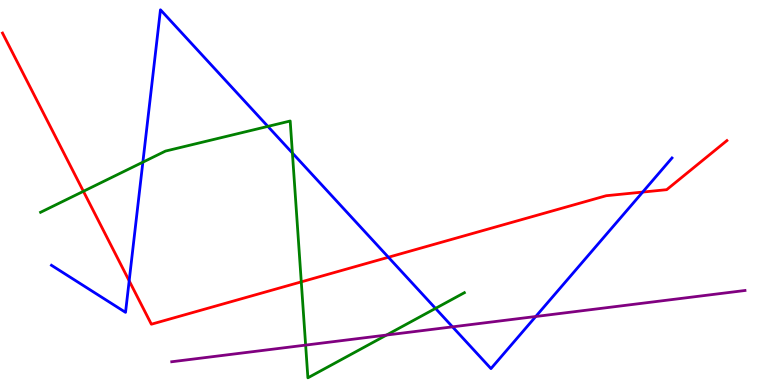[{'lines': ['blue', 'red'], 'intersections': [{'x': 1.67, 'y': 2.71}, {'x': 5.01, 'y': 3.32}, {'x': 8.29, 'y': 5.01}]}, {'lines': ['green', 'red'], 'intersections': [{'x': 1.08, 'y': 5.03}, {'x': 3.89, 'y': 2.68}]}, {'lines': ['purple', 'red'], 'intersections': []}, {'lines': ['blue', 'green'], 'intersections': [{'x': 1.84, 'y': 5.79}, {'x': 3.46, 'y': 6.72}, {'x': 3.77, 'y': 6.03}, {'x': 5.62, 'y': 1.99}]}, {'lines': ['blue', 'purple'], 'intersections': [{'x': 5.84, 'y': 1.51}, {'x': 6.91, 'y': 1.78}]}, {'lines': ['green', 'purple'], 'intersections': [{'x': 3.94, 'y': 1.04}, {'x': 4.99, 'y': 1.3}]}]